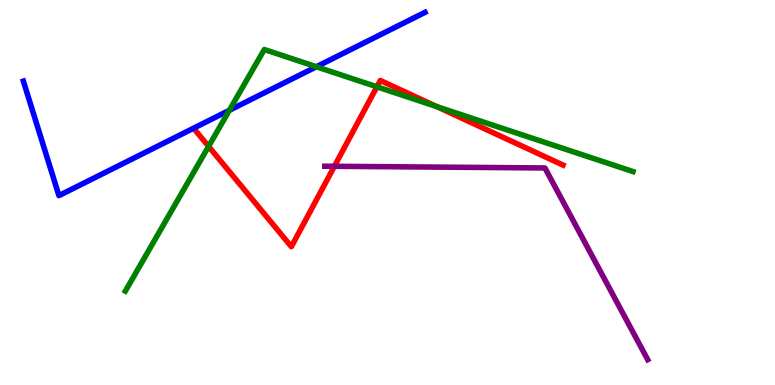[{'lines': ['blue', 'red'], 'intersections': []}, {'lines': ['green', 'red'], 'intersections': [{'x': 2.69, 'y': 6.2}, {'x': 4.86, 'y': 7.75}, {'x': 5.64, 'y': 7.23}]}, {'lines': ['purple', 'red'], 'intersections': [{'x': 4.31, 'y': 5.68}]}, {'lines': ['blue', 'green'], 'intersections': [{'x': 2.96, 'y': 7.13}, {'x': 4.08, 'y': 8.27}]}, {'lines': ['blue', 'purple'], 'intersections': []}, {'lines': ['green', 'purple'], 'intersections': []}]